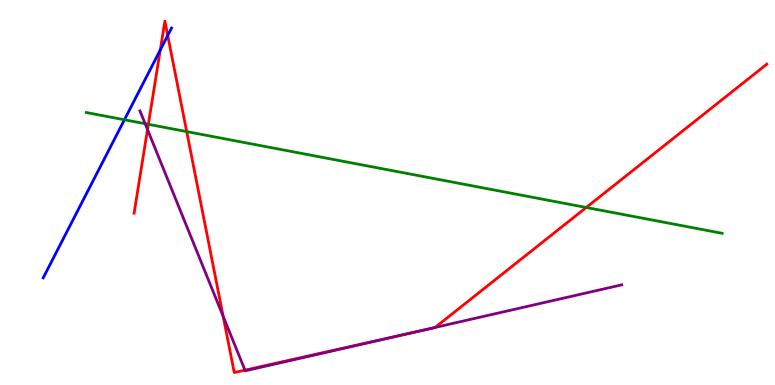[{'lines': ['blue', 'red'], 'intersections': [{'x': 2.07, 'y': 8.7}, {'x': 2.16, 'y': 9.08}]}, {'lines': ['green', 'red'], 'intersections': [{'x': 1.91, 'y': 6.77}, {'x': 2.41, 'y': 6.58}, {'x': 7.56, 'y': 4.61}]}, {'lines': ['purple', 'red'], 'intersections': [{'x': 1.9, 'y': 6.63}, {'x': 2.88, 'y': 1.78}, {'x': 3.16, 'y': 0.386}, {'x': 5.28, 'y': 1.34}, {'x': 5.61, 'y': 1.49}]}, {'lines': ['blue', 'green'], 'intersections': [{'x': 1.61, 'y': 6.89}]}, {'lines': ['blue', 'purple'], 'intersections': []}, {'lines': ['green', 'purple'], 'intersections': [{'x': 1.87, 'y': 6.79}]}]